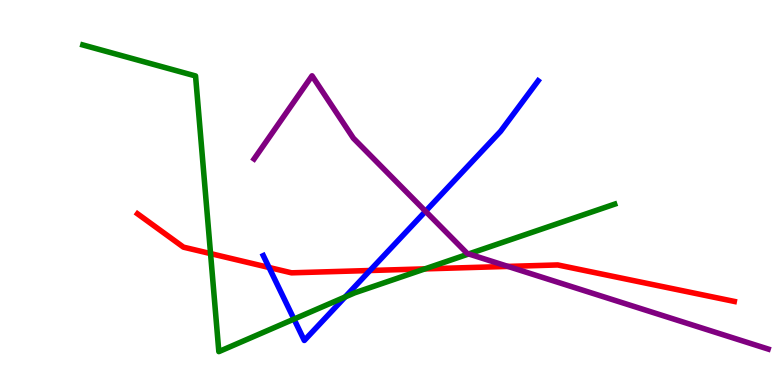[{'lines': ['blue', 'red'], 'intersections': [{'x': 3.47, 'y': 3.05}, {'x': 4.77, 'y': 2.97}]}, {'lines': ['green', 'red'], 'intersections': [{'x': 2.72, 'y': 3.41}, {'x': 5.48, 'y': 3.02}]}, {'lines': ['purple', 'red'], 'intersections': [{'x': 6.55, 'y': 3.08}]}, {'lines': ['blue', 'green'], 'intersections': [{'x': 3.79, 'y': 1.71}, {'x': 4.45, 'y': 2.29}]}, {'lines': ['blue', 'purple'], 'intersections': [{'x': 5.49, 'y': 4.51}]}, {'lines': ['green', 'purple'], 'intersections': [{'x': 6.05, 'y': 3.4}]}]